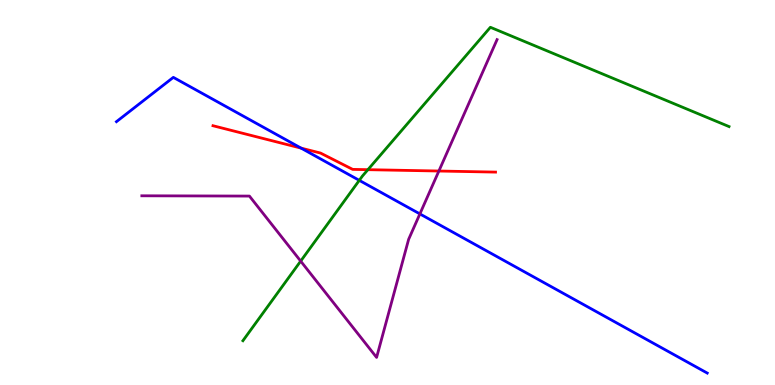[{'lines': ['blue', 'red'], 'intersections': [{'x': 3.88, 'y': 6.15}]}, {'lines': ['green', 'red'], 'intersections': [{'x': 4.75, 'y': 5.59}]}, {'lines': ['purple', 'red'], 'intersections': [{'x': 5.66, 'y': 5.56}]}, {'lines': ['blue', 'green'], 'intersections': [{'x': 4.64, 'y': 5.32}]}, {'lines': ['blue', 'purple'], 'intersections': [{'x': 5.42, 'y': 4.44}]}, {'lines': ['green', 'purple'], 'intersections': [{'x': 3.88, 'y': 3.22}]}]